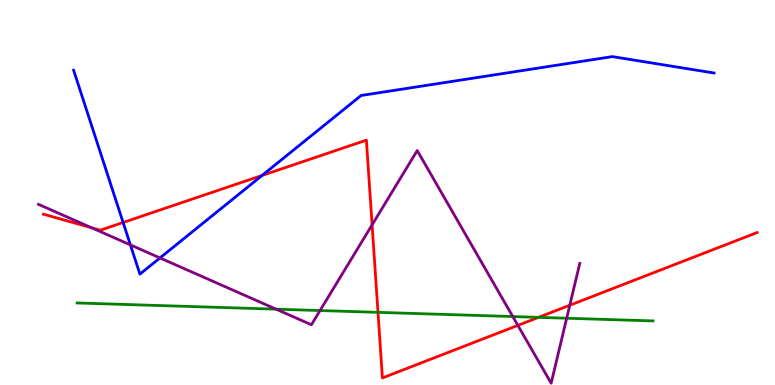[{'lines': ['blue', 'red'], 'intersections': [{'x': 1.59, 'y': 4.22}, {'x': 3.38, 'y': 5.44}]}, {'lines': ['green', 'red'], 'intersections': [{'x': 4.88, 'y': 1.89}, {'x': 6.95, 'y': 1.76}]}, {'lines': ['purple', 'red'], 'intersections': [{'x': 1.18, 'y': 4.08}, {'x': 4.8, 'y': 4.16}, {'x': 6.68, 'y': 1.55}, {'x': 7.35, 'y': 2.07}]}, {'lines': ['blue', 'green'], 'intersections': []}, {'lines': ['blue', 'purple'], 'intersections': [{'x': 1.68, 'y': 3.64}, {'x': 2.06, 'y': 3.3}]}, {'lines': ['green', 'purple'], 'intersections': [{'x': 3.56, 'y': 1.97}, {'x': 4.13, 'y': 1.93}, {'x': 6.62, 'y': 1.78}, {'x': 7.31, 'y': 1.73}]}]